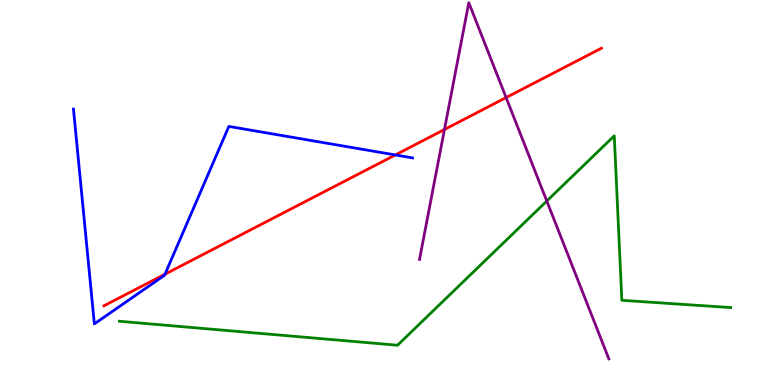[{'lines': ['blue', 'red'], 'intersections': [{'x': 2.13, 'y': 2.88}, {'x': 5.1, 'y': 5.98}]}, {'lines': ['green', 'red'], 'intersections': []}, {'lines': ['purple', 'red'], 'intersections': [{'x': 5.73, 'y': 6.64}, {'x': 6.53, 'y': 7.47}]}, {'lines': ['blue', 'green'], 'intersections': []}, {'lines': ['blue', 'purple'], 'intersections': []}, {'lines': ['green', 'purple'], 'intersections': [{'x': 7.06, 'y': 4.78}]}]